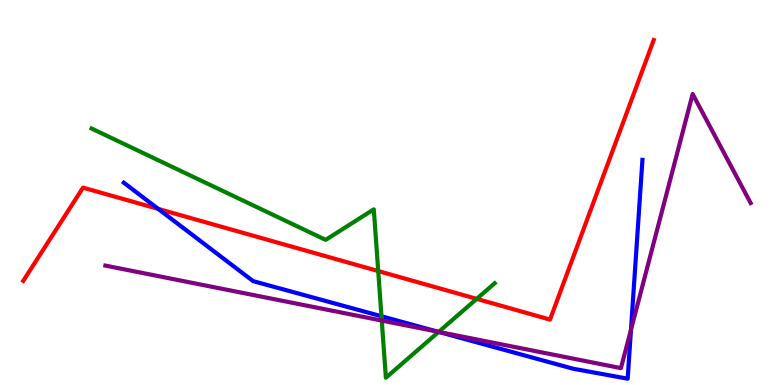[{'lines': ['blue', 'red'], 'intersections': [{'x': 2.04, 'y': 4.57}]}, {'lines': ['green', 'red'], 'intersections': [{'x': 4.88, 'y': 2.96}, {'x': 6.15, 'y': 2.24}]}, {'lines': ['purple', 'red'], 'intersections': []}, {'lines': ['blue', 'green'], 'intersections': [{'x': 4.92, 'y': 1.79}, {'x': 5.66, 'y': 1.38}]}, {'lines': ['blue', 'purple'], 'intersections': [{'x': 5.66, 'y': 1.38}, {'x': 8.14, 'y': 1.44}]}, {'lines': ['green', 'purple'], 'intersections': [{'x': 4.93, 'y': 1.67}, {'x': 5.66, 'y': 1.38}]}]